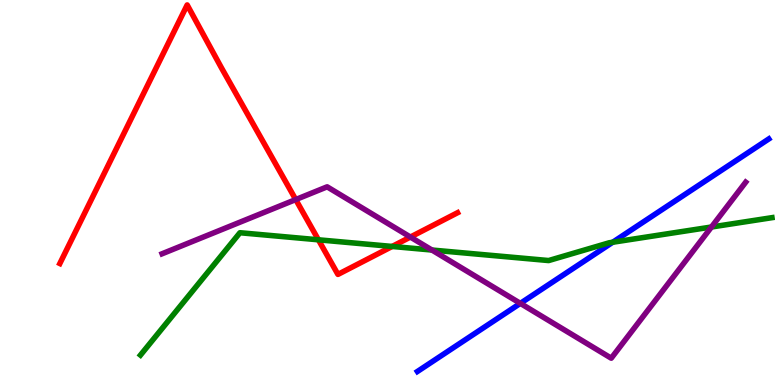[{'lines': ['blue', 'red'], 'intersections': []}, {'lines': ['green', 'red'], 'intersections': [{'x': 4.11, 'y': 3.77}, {'x': 5.06, 'y': 3.6}]}, {'lines': ['purple', 'red'], 'intersections': [{'x': 3.82, 'y': 4.82}, {'x': 5.3, 'y': 3.84}]}, {'lines': ['blue', 'green'], 'intersections': [{'x': 7.91, 'y': 3.71}]}, {'lines': ['blue', 'purple'], 'intersections': [{'x': 6.71, 'y': 2.12}]}, {'lines': ['green', 'purple'], 'intersections': [{'x': 5.57, 'y': 3.51}, {'x': 9.18, 'y': 4.1}]}]